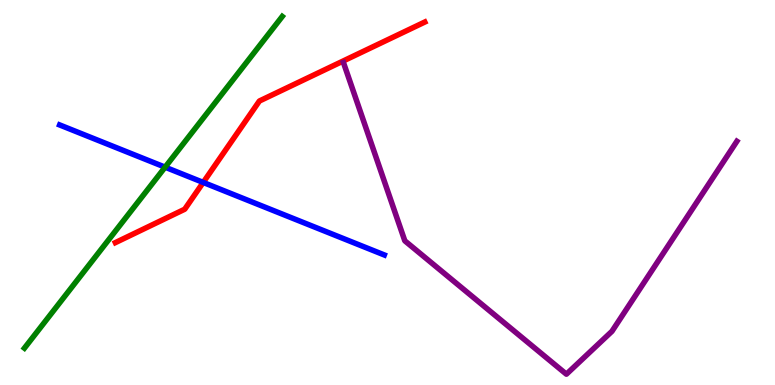[{'lines': ['blue', 'red'], 'intersections': [{'x': 2.62, 'y': 5.26}]}, {'lines': ['green', 'red'], 'intersections': []}, {'lines': ['purple', 'red'], 'intersections': []}, {'lines': ['blue', 'green'], 'intersections': [{'x': 2.13, 'y': 5.66}]}, {'lines': ['blue', 'purple'], 'intersections': []}, {'lines': ['green', 'purple'], 'intersections': []}]